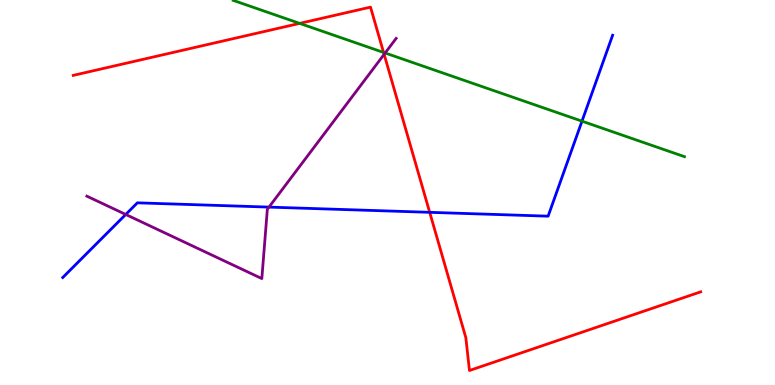[{'lines': ['blue', 'red'], 'intersections': [{'x': 5.54, 'y': 4.48}]}, {'lines': ['green', 'red'], 'intersections': [{'x': 3.87, 'y': 9.39}, {'x': 4.95, 'y': 8.64}]}, {'lines': ['purple', 'red'], 'intersections': [{'x': 4.96, 'y': 8.59}]}, {'lines': ['blue', 'green'], 'intersections': [{'x': 7.51, 'y': 6.85}]}, {'lines': ['blue', 'purple'], 'intersections': [{'x': 1.62, 'y': 4.43}, {'x': 3.47, 'y': 4.62}]}, {'lines': ['green', 'purple'], 'intersections': [{'x': 4.97, 'y': 8.62}]}]